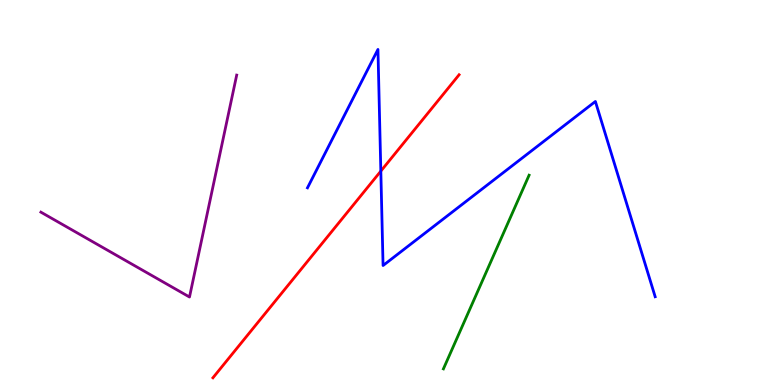[{'lines': ['blue', 'red'], 'intersections': [{'x': 4.91, 'y': 5.56}]}, {'lines': ['green', 'red'], 'intersections': []}, {'lines': ['purple', 'red'], 'intersections': []}, {'lines': ['blue', 'green'], 'intersections': []}, {'lines': ['blue', 'purple'], 'intersections': []}, {'lines': ['green', 'purple'], 'intersections': []}]